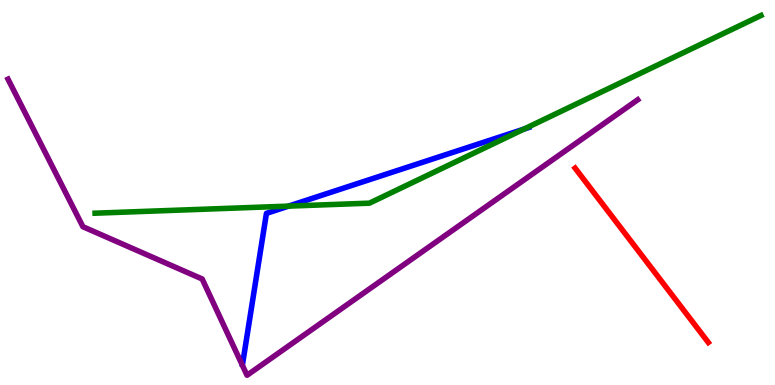[{'lines': ['blue', 'red'], 'intersections': []}, {'lines': ['green', 'red'], 'intersections': []}, {'lines': ['purple', 'red'], 'intersections': []}, {'lines': ['blue', 'green'], 'intersections': [{'x': 3.72, 'y': 4.65}, {'x': 6.76, 'y': 6.65}]}, {'lines': ['blue', 'purple'], 'intersections': []}, {'lines': ['green', 'purple'], 'intersections': []}]